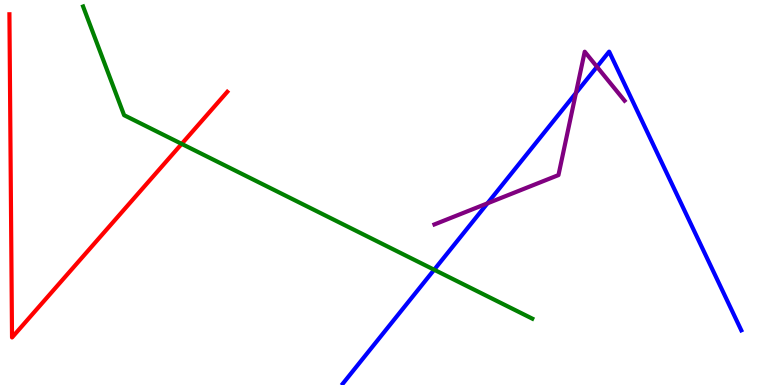[{'lines': ['blue', 'red'], 'intersections': []}, {'lines': ['green', 'red'], 'intersections': [{'x': 2.34, 'y': 6.26}]}, {'lines': ['purple', 'red'], 'intersections': []}, {'lines': ['blue', 'green'], 'intersections': [{'x': 5.6, 'y': 2.99}]}, {'lines': ['blue', 'purple'], 'intersections': [{'x': 6.29, 'y': 4.72}, {'x': 7.43, 'y': 7.58}, {'x': 7.7, 'y': 8.27}]}, {'lines': ['green', 'purple'], 'intersections': []}]